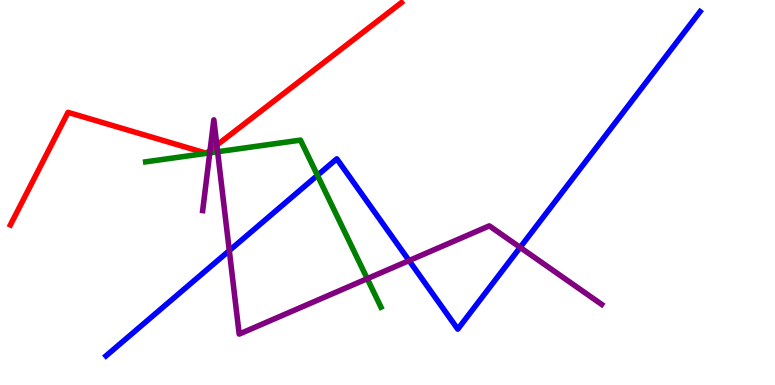[{'lines': ['blue', 'red'], 'intersections': []}, {'lines': ['green', 'red'], 'intersections': []}, {'lines': ['purple', 'red'], 'intersections': [{'x': 2.71, 'y': 6.1}, {'x': 2.8, 'y': 6.23}]}, {'lines': ['blue', 'green'], 'intersections': [{'x': 4.1, 'y': 5.45}]}, {'lines': ['blue', 'purple'], 'intersections': [{'x': 2.96, 'y': 3.49}, {'x': 5.28, 'y': 3.23}, {'x': 6.71, 'y': 3.57}]}, {'lines': ['green', 'purple'], 'intersections': [{'x': 2.71, 'y': 6.03}, {'x': 2.81, 'y': 6.06}, {'x': 4.74, 'y': 2.76}]}]